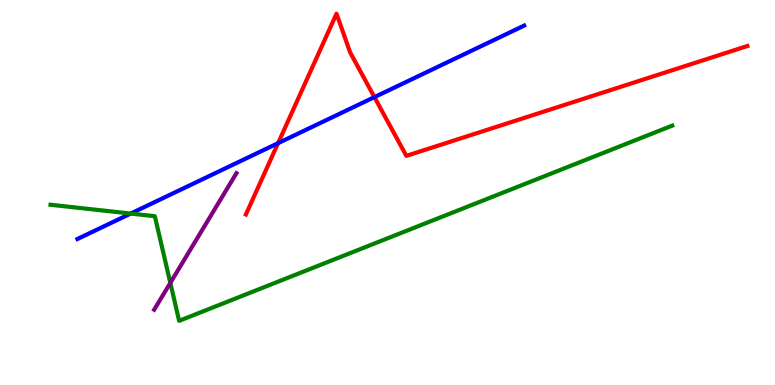[{'lines': ['blue', 'red'], 'intersections': [{'x': 3.59, 'y': 6.28}, {'x': 4.83, 'y': 7.48}]}, {'lines': ['green', 'red'], 'intersections': []}, {'lines': ['purple', 'red'], 'intersections': []}, {'lines': ['blue', 'green'], 'intersections': [{'x': 1.69, 'y': 4.45}]}, {'lines': ['blue', 'purple'], 'intersections': []}, {'lines': ['green', 'purple'], 'intersections': [{'x': 2.2, 'y': 2.65}]}]